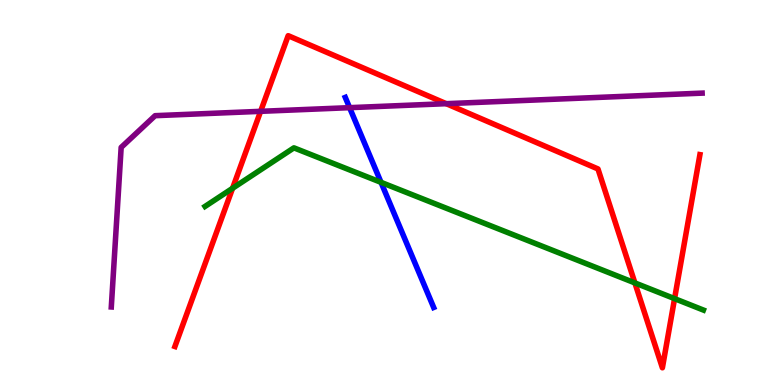[{'lines': ['blue', 'red'], 'intersections': []}, {'lines': ['green', 'red'], 'intersections': [{'x': 3.0, 'y': 5.11}, {'x': 8.19, 'y': 2.65}, {'x': 8.7, 'y': 2.24}]}, {'lines': ['purple', 'red'], 'intersections': [{'x': 3.36, 'y': 7.11}, {'x': 5.76, 'y': 7.31}]}, {'lines': ['blue', 'green'], 'intersections': [{'x': 4.92, 'y': 5.26}]}, {'lines': ['blue', 'purple'], 'intersections': [{'x': 4.51, 'y': 7.2}]}, {'lines': ['green', 'purple'], 'intersections': []}]